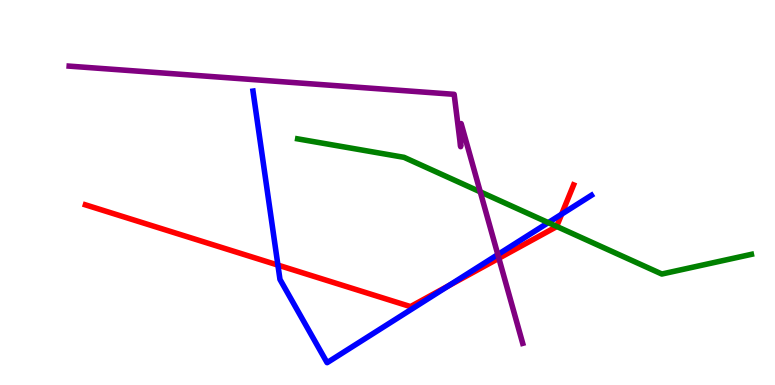[{'lines': ['blue', 'red'], 'intersections': [{'x': 3.59, 'y': 3.11}, {'x': 5.79, 'y': 2.57}, {'x': 7.25, 'y': 4.44}]}, {'lines': ['green', 'red'], 'intersections': [{'x': 7.18, 'y': 4.12}]}, {'lines': ['purple', 'red'], 'intersections': [{'x': 6.44, 'y': 3.29}]}, {'lines': ['blue', 'green'], 'intersections': [{'x': 7.07, 'y': 4.22}]}, {'lines': ['blue', 'purple'], 'intersections': [{'x': 6.42, 'y': 3.39}]}, {'lines': ['green', 'purple'], 'intersections': [{'x': 6.2, 'y': 5.02}]}]